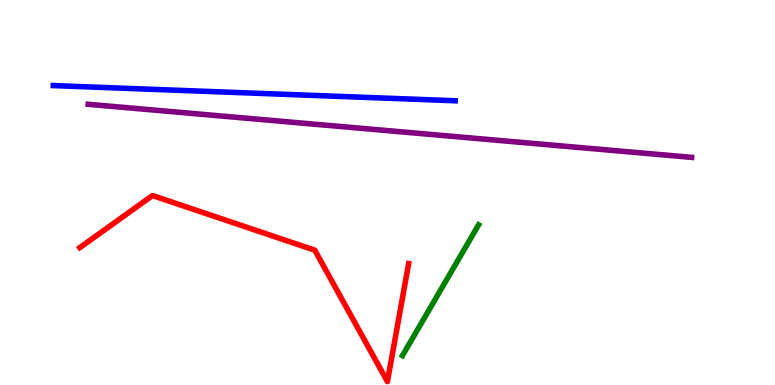[{'lines': ['blue', 'red'], 'intersections': []}, {'lines': ['green', 'red'], 'intersections': []}, {'lines': ['purple', 'red'], 'intersections': []}, {'lines': ['blue', 'green'], 'intersections': []}, {'lines': ['blue', 'purple'], 'intersections': []}, {'lines': ['green', 'purple'], 'intersections': []}]